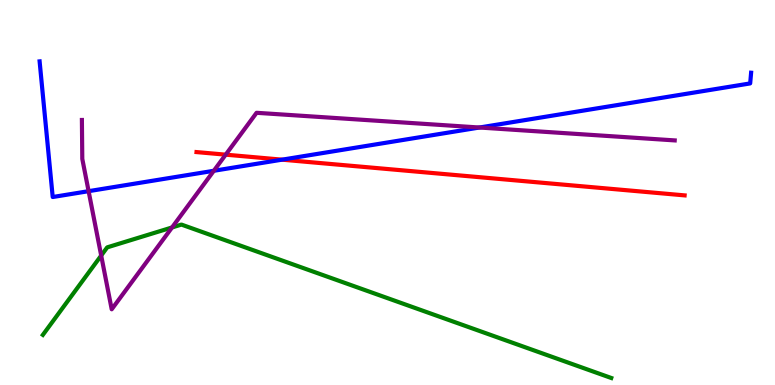[{'lines': ['blue', 'red'], 'intersections': [{'x': 3.64, 'y': 5.85}]}, {'lines': ['green', 'red'], 'intersections': []}, {'lines': ['purple', 'red'], 'intersections': [{'x': 2.91, 'y': 5.98}]}, {'lines': ['blue', 'green'], 'intersections': []}, {'lines': ['blue', 'purple'], 'intersections': [{'x': 1.14, 'y': 5.03}, {'x': 2.76, 'y': 5.56}, {'x': 6.19, 'y': 6.69}]}, {'lines': ['green', 'purple'], 'intersections': [{'x': 1.31, 'y': 3.36}, {'x': 2.22, 'y': 4.09}]}]